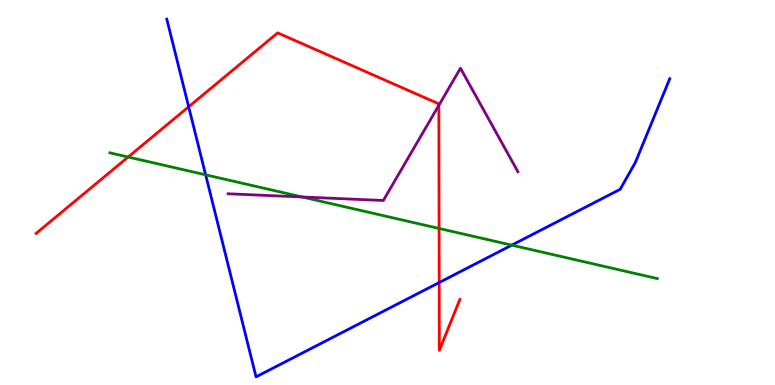[{'lines': ['blue', 'red'], 'intersections': [{'x': 2.43, 'y': 7.23}, {'x': 5.67, 'y': 2.66}]}, {'lines': ['green', 'red'], 'intersections': [{'x': 1.65, 'y': 5.92}, {'x': 5.67, 'y': 4.07}]}, {'lines': ['purple', 'red'], 'intersections': [{'x': 5.66, 'y': 7.26}]}, {'lines': ['blue', 'green'], 'intersections': [{'x': 2.65, 'y': 5.46}, {'x': 6.6, 'y': 3.63}]}, {'lines': ['blue', 'purple'], 'intersections': []}, {'lines': ['green', 'purple'], 'intersections': [{'x': 3.9, 'y': 4.88}]}]